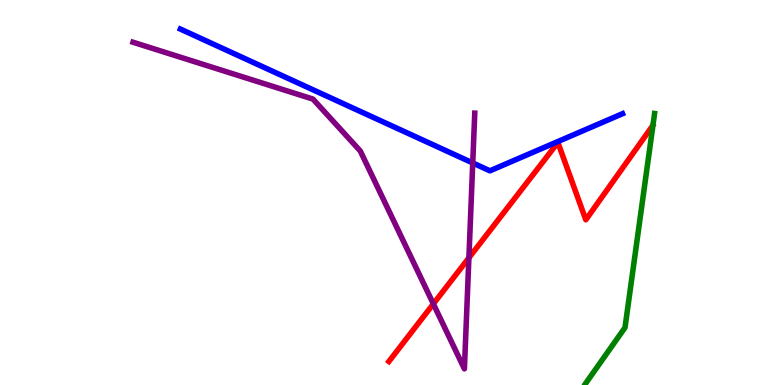[{'lines': ['blue', 'red'], 'intersections': []}, {'lines': ['green', 'red'], 'intersections': []}, {'lines': ['purple', 'red'], 'intersections': [{'x': 5.59, 'y': 2.11}, {'x': 6.05, 'y': 3.3}]}, {'lines': ['blue', 'green'], 'intersections': []}, {'lines': ['blue', 'purple'], 'intersections': [{'x': 6.1, 'y': 5.77}]}, {'lines': ['green', 'purple'], 'intersections': []}]